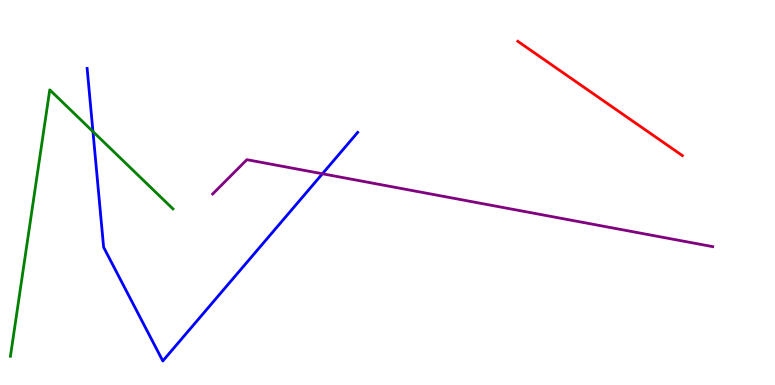[{'lines': ['blue', 'red'], 'intersections': []}, {'lines': ['green', 'red'], 'intersections': []}, {'lines': ['purple', 'red'], 'intersections': []}, {'lines': ['blue', 'green'], 'intersections': [{'x': 1.2, 'y': 6.58}]}, {'lines': ['blue', 'purple'], 'intersections': [{'x': 4.16, 'y': 5.49}]}, {'lines': ['green', 'purple'], 'intersections': []}]